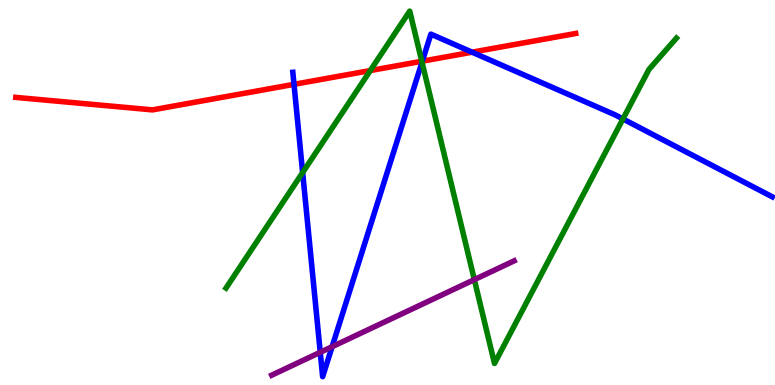[{'lines': ['blue', 'red'], 'intersections': [{'x': 3.79, 'y': 7.81}, {'x': 5.45, 'y': 8.41}, {'x': 6.09, 'y': 8.64}]}, {'lines': ['green', 'red'], 'intersections': [{'x': 4.78, 'y': 8.17}, {'x': 5.44, 'y': 8.41}]}, {'lines': ['purple', 'red'], 'intersections': []}, {'lines': ['blue', 'green'], 'intersections': [{'x': 3.91, 'y': 5.52}, {'x': 5.45, 'y': 8.38}, {'x': 8.04, 'y': 6.91}]}, {'lines': ['blue', 'purple'], 'intersections': [{'x': 4.13, 'y': 0.85}, {'x': 4.29, 'y': 0.995}]}, {'lines': ['green', 'purple'], 'intersections': [{'x': 6.12, 'y': 2.74}]}]